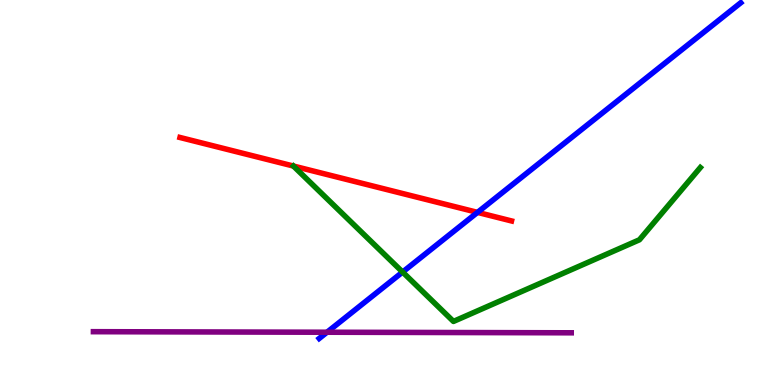[{'lines': ['blue', 'red'], 'intersections': [{'x': 6.16, 'y': 4.48}]}, {'lines': ['green', 'red'], 'intersections': []}, {'lines': ['purple', 'red'], 'intersections': []}, {'lines': ['blue', 'green'], 'intersections': [{'x': 5.19, 'y': 2.93}]}, {'lines': ['blue', 'purple'], 'intersections': [{'x': 4.22, 'y': 1.37}]}, {'lines': ['green', 'purple'], 'intersections': []}]